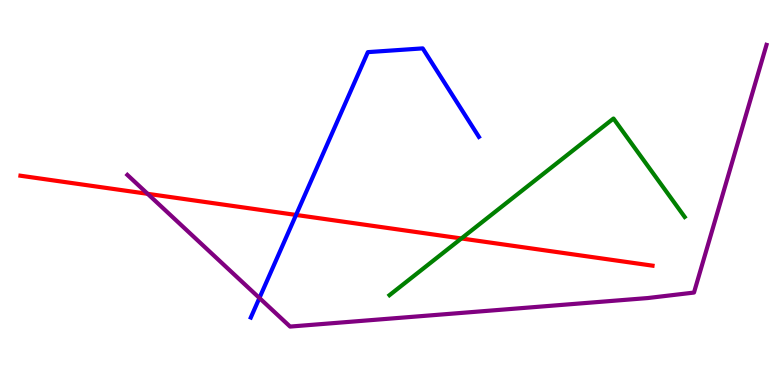[{'lines': ['blue', 'red'], 'intersections': [{'x': 3.82, 'y': 4.42}]}, {'lines': ['green', 'red'], 'intersections': [{'x': 5.95, 'y': 3.81}]}, {'lines': ['purple', 'red'], 'intersections': [{'x': 1.9, 'y': 4.97}]}, {'lines': ['blue', 'green'], 'intersections': []}, {'lines': ['blue', 'purple'], 'intersections': [{'x': 3.35, 'y': 2.26}]}, {'lines': ['green', 'purple'], 'intersections': []}]